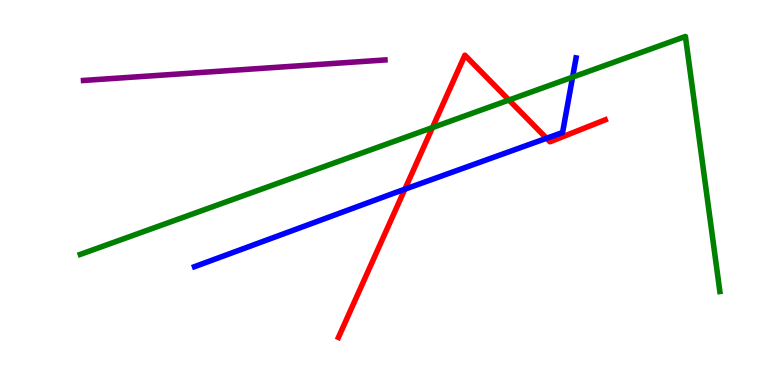[{'lines': ['blue', 'red'], 'intersections': [{'x': 5.22, 'y': 5.09}, {'x': 7.05, 'y': 6.41}]}, {'lines': ['green', 'red'], 'intersections': [{'x': 5.58, 'y': 6.69}, {'x': 6.57, 'y': 7.4}]}, {'lines': ['purple', 'red'], 'intersections': []}, {'lines': ['blue', 'green'], 'intersections': [{'x': 7.39, 'y': 8.0}]}, {'lines': ['blue', 'purple'], 'intersections': []}, {'lines': ['green', 'purple'], 'intersections': []}]